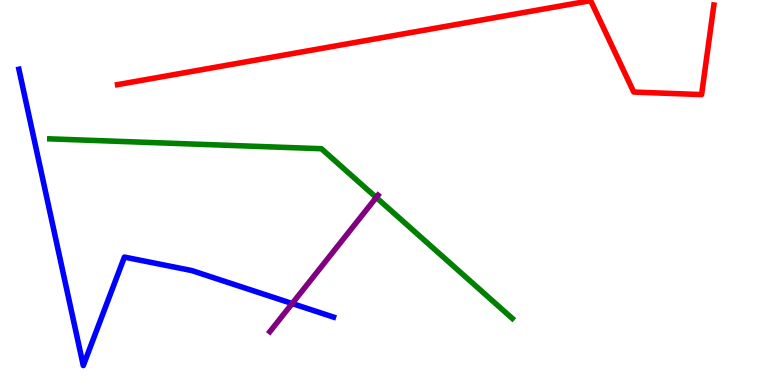[{'lines': ['blue', 'red'], 'intersections': []}, {'lines': ['green', 'red'], 'intersections': []}, {'lines': ['purple', 'red'], 'intersections': []}, {'lines': ['blue', 'green'], 'intersections': []}, {'lines': ['blue', 'purple'], 'intersections': [{'x': 3.77, 'y': 2.12}]}, {'lines': ['green', 'purple'], 'intersections': [{'x': 4.85, 'y': 4.87}]}]